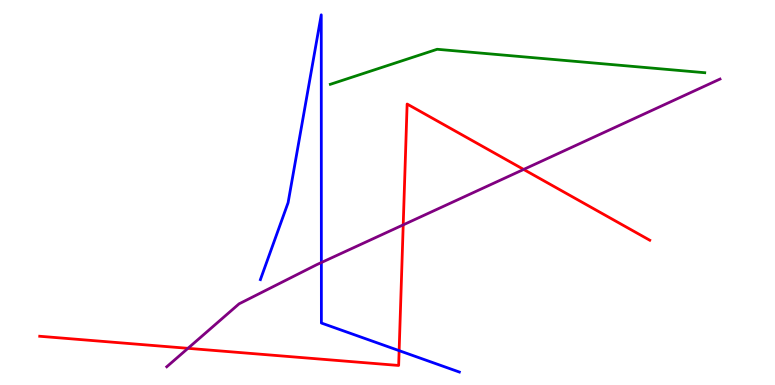[{'lines': ['blue', 'red'], 'intersections': [{'x': 5.15, 'y': 0.892}]}, {'lines': ['green', 'red'], 'intersections': []}, {'lines': ['purple', 'red'], 'intersections': [{'x': 2.43, 'y': 0.953}, {'x': 5.2, 'y': 4.16}, {'x': 6.76, 'y': 5.6}]}, {'lines': ['blue', 'green'], 'intersections': []}, {'lines': ['blue', 'purple'], 'intersections': [{'x': 4.15, 'y': 3.18}]}, {'lines': ['green', 'purple'], 'intersections': []}]